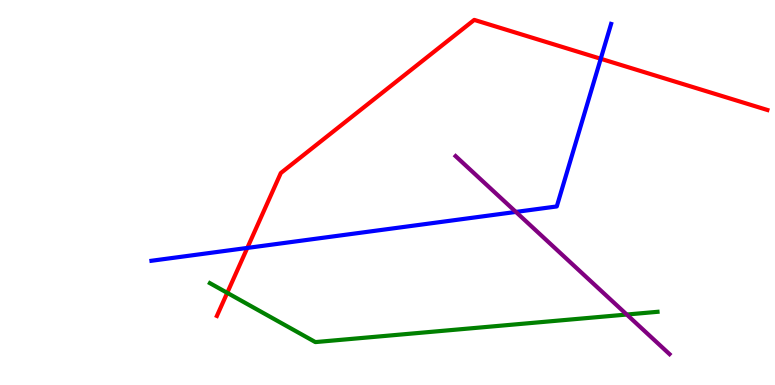[{'lines': ['blue', 'red'], 'intersections': [{'x': 3.19, 'y': 3.56}, {'x': 7.75, 'y': 8.47}]}, {'lines': ['green', 'red'], 'intersections': [{'x': 2.93, 'y': 2.39}]}, {'lines': ['purple', 'red'], 'intersections': []}, {'lines': ['blue', 'green'], 'intersections': []}, {'lines': ['blue', 'purple'], 'intersections': [{'x': 6.66, 'y': 4.5}]}, {'lines': ['green', 'purple'], 'intersections': [{'x': 8.09, 'y': 1.83}]}]